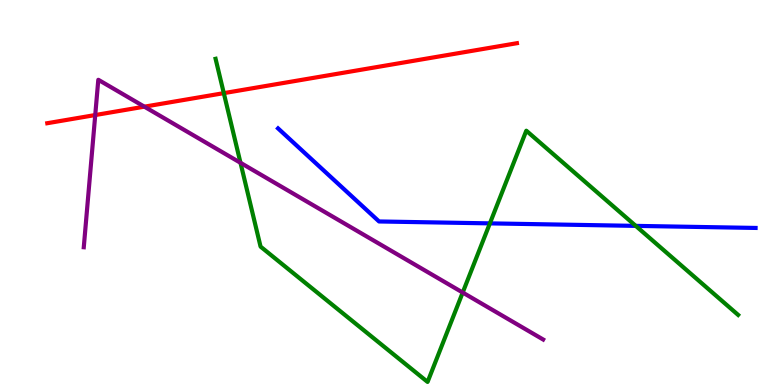[{'lines': ['blue', 'red'], 'intersections': []}, {'lines': ['green', 'red'], 'intersections': [{'x': 2.89, 'y': 7.58}]}, {'lines': ['purple', 'red'], 'intersections': [{'x': 1.23, 'y': 7.01}, {'x': 1.86, 'y': 7.23}]}, {'lines': ['blue', 'green'], 'intersections': [{'x': 6.32, 'y': 4.2}, {'x': 8.2, 'y': 4.13}]}, {'lines': ['blue', 'purple'], 'intersections': []}, {'lines': ['green', 'purple'], 'intersections': [{'x': 3.1, 'y': 5.77}, {'x': 5.97, 'y': 2.4}]}]